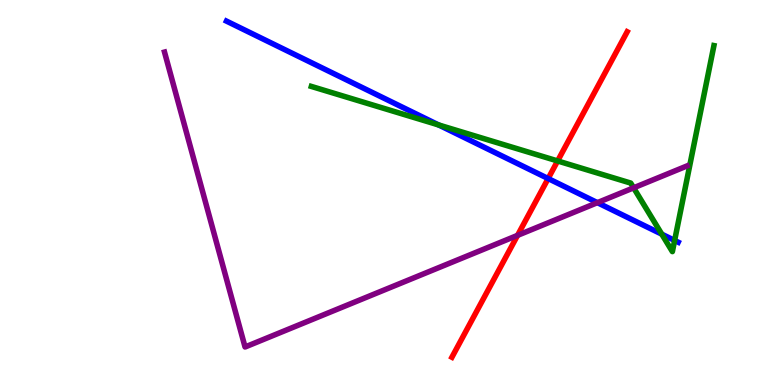[{'lines': ['blue', 'red'], 'intersections': [{'x': 7.07, 'y': 5.36}]}, {'lines': ['green', 'red'], 'intersections': [{'x': 7.2, 'y': 5.82}]}, {'lines': ['purple', 'red'], 'intersections': [{'x': 6.68, 'y': 3.89}]}, {'lines': ['blue', 'green'], 'intersections': [{'x': 5.66, 'y': 6.75}, {'x': 8.54, 'y': 3.92}, {'x': 8.7, 'y': 3.75}]}, {'lines': ['blue', 'purple'], 'intersections': [{'x': 7.71, 'y': 4.74}]}, {'lines': ['green', 'purple'], 'intersections': [{'x': 8.18, 'y': 5.12}]}]